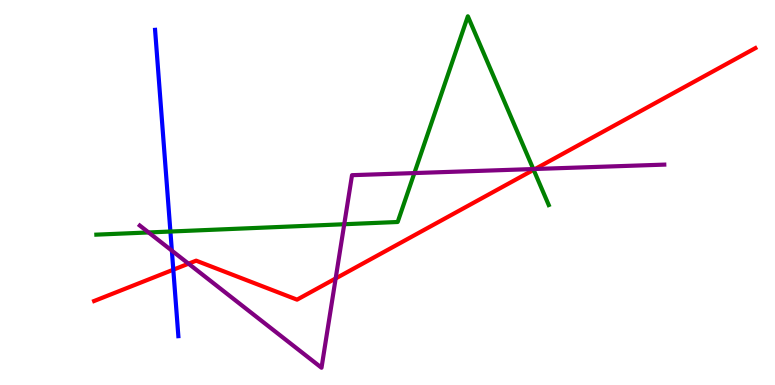[{'lines': ['blue', 'red'], 'intersections': [{'x': 2.24, 'y': 2.99}]}, {'lines': ['green', 'red'], 'intersections': [{'x': 6.89, 'y': 5.59}]}, {'lines': ['purple', 'red'], 'intersections': [{'x': 2.43, 'y': 3.15}, {'x': 4.33, 'y': 2.77}, {'x': 6.9, 'y': 5.61}]}, {'lines': ['blue', 'green'], 'intersections': [{'x': 2.2, 'y': 3.99}]}, {'lines': ['blue', 'purple'], 'intersections': [{'x': 2.22, 'y': 3.49}]}, {'lines': ['green', 'purple'], 'intersections': [{'x': 1.92, 'y': 3.96}, {'x': 4.44, 'y': 4.18}, {'x': 5.35, 'y': 5.5}, {'x': 6.88, 'y': 5.61}]}]